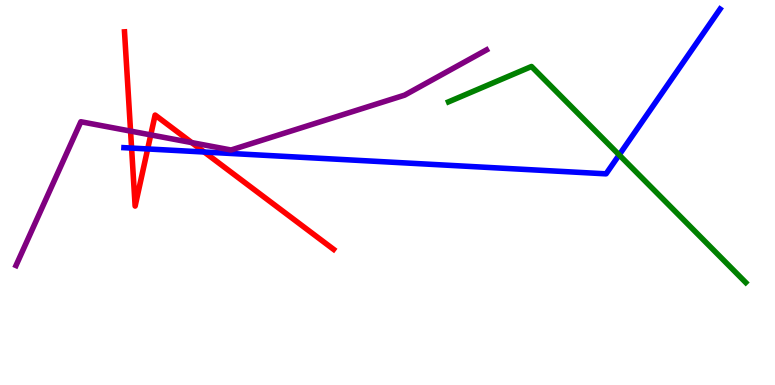[{'lines': ['blue', 'red'], 'intersections': [{'x': 1.7, 'y': 6.15}, {'x': 1.91, 'y': 6.13}, {'x': 2.64, 'y': 6.05}]}, {'lines': ['green', 'red'], 'intersections': []}, {'lines': ['purple', 'red'], 'intersections': [{'x': 1.68, 'y': 6.59}, {'x': 1.95, 'y': 6.5}, {'x': 2.47, 'y': 6.3}]}, {'lines': ['blue', 'green'], 'intersections': [{'x': 7.99, 'y': 5.98}]}, {'lines': ['blue', 'purple'], 'intersections': []}, {'lines': ['green', 'purple'], 'intersections': []}]